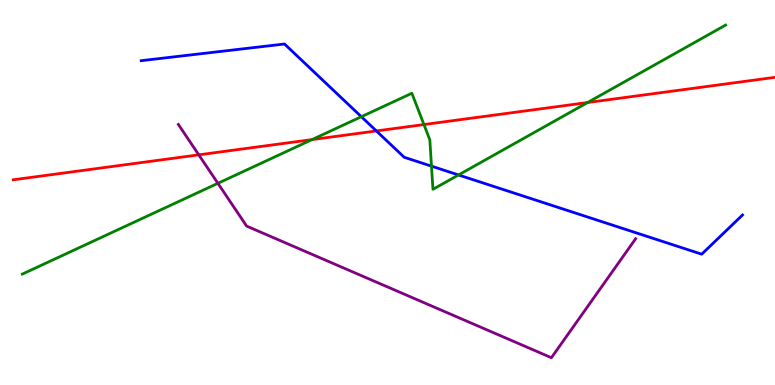[{'lines': ['blue', 'red'], 'intersections': [{'x': 4.86, 'y': 6.6}]}, {'lines': ['green', 'red'], 'intersections': [{'x': 4.03, 'y': 6.37}, {'x': 5.47, 'y': 6.76}, {'x': 7.58, 'y': 7.34}]}, {'lines': ['purple', 'red'], 'intersections': [{'x': 2.56, 'y': 5.98}]}, {'lines': ['blue', 'green'], 'intersections': [{'x': 4.66, 'y': 6.97}, {'x': 5.57, 'y': 5.68}, {'x': 5.92, 'y': 5.46}]}, {'lines': ['blue', 'purple'], 'intersections': []}, {'lines': ['green', 'purple'], 'intersections': [{'x': 2.81, 'y': 5.24}]}]